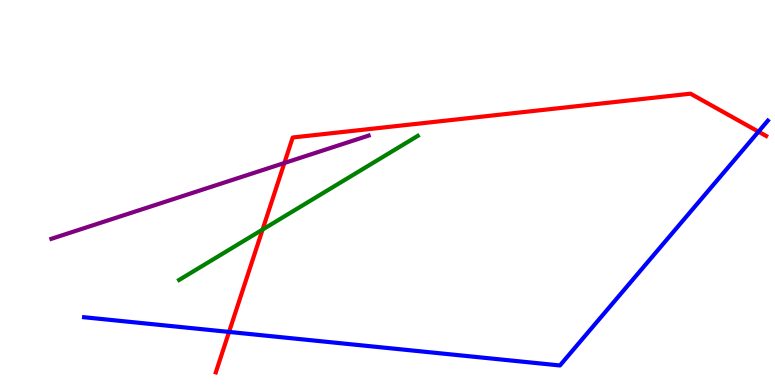[{'lines': ['blue', 'red'], 'intersections': [{'x': 2.96, 'y': 1.38}, {'x': 9.79, 'y': 6.58}]}, {'lines': ['green', 'red'], 'intersections': [{'x': 3.39, 'y': 4.04}]}, {'lines': ['purple', 'red'], 'intersections': [{'x': 3.67, 'y': 5.77}]}, {'lines': ['blue', 'green'], 'intersections': []}, {'lines': ['blue', 'purple'], 'intersections': []}, {'lines': ['green', 'purple'], 'intersections': []}]